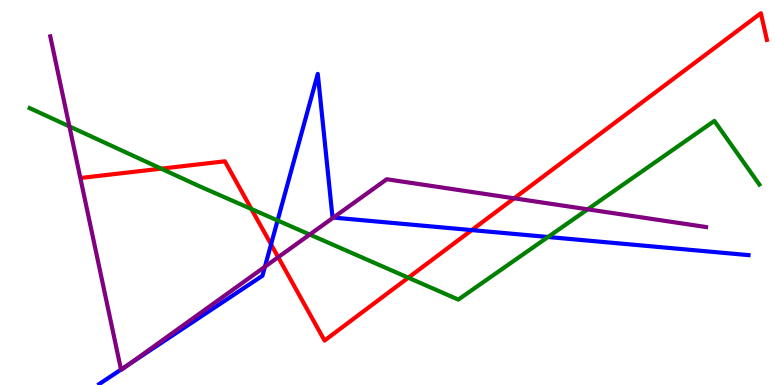[{'lines': ['blue', 'red'], 'intersections': [{'x': 3.5, 'y': 3.65}, {'x': 6.09, 'y': 4.02}]}, {'lines': ['green', 'red'], 'intersections': [{'x': 2.08, 'y': 5.62}, {'x': 3.24, 'y': 4.57}, {'x': 5.27, 'y': 2.79}]}, {'lines': ['purple', 'red'], 'intersections': [{'x': 3.59, 'y': 3.32}, {'x': 6.63, 'y': 4.85}]}, {'lines': ['blue', 'green'], 'intersections': [{'x': 3.58, 'y': 4.27}, {'x': 7.07, 'y': 3.84}]}, {'lines': ['blue', 'purple'], 'intersections': [{'x': 1.56, 'y': 0.4}, {'x': 1.67, 'y': 0.54}, {'x': 3.42, 'y': 3.07}, {'x': 4.3, 'y': 4.35}]}, {'lines': ['green', 'purple'], 'intersections': [{'x': 0.895, 'y': 6.72}, {'x': 4.0, 'y': 3.91}, {'x': 7.58, 'y': 4.56}]}]